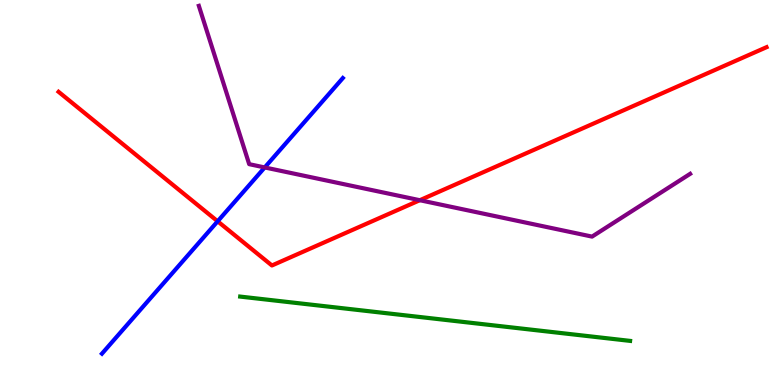[{'lines': ['blue', 'red'], 'intersections': [{'x': 2.81, 'y': 4.25}]}, {'lines': ['green', 'red'], 'intersections': []}, {'lines': ['purple', 'red'], 'intersections': [{'x': 5.42, 'y': 4.8}]}, {'lines': ['blue', 'green'], 'intersections': []}, {'lines': ['blue', 'purple'], 'intersections': [{'x': 3.42, 'y': 5.65}]}, {'lines': ['green', 'purple'], 'intersections': []}]